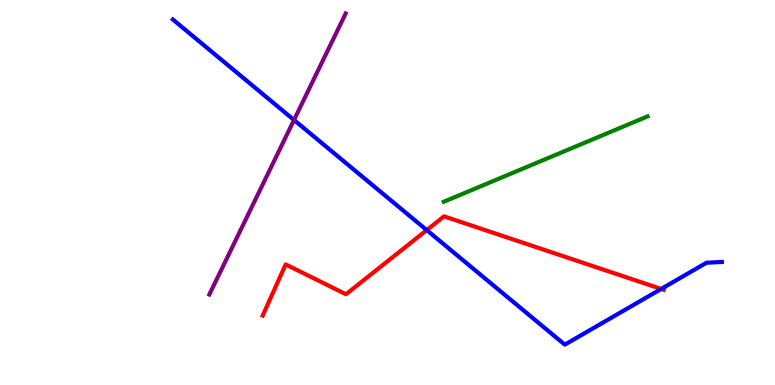[{'lines': ['blue', 'red'], 'intersections': [{'x': 5.51, 'y': 4.02}, {'x': 8.53, 'y': 2.49}]}, {'lines': ['green', 'red'], 'intersections': []}, {'lines': ['purple', 'red'], 'intersections': []}, {'lines': ['blue', 'green'], 'intersections': []}, {'lines': ['blue', 'purple'], 'intersections': [{'x': 3.79, 'y': 6.88}]}, {'lines': ['green', 'purple'], 'intersections': []}]